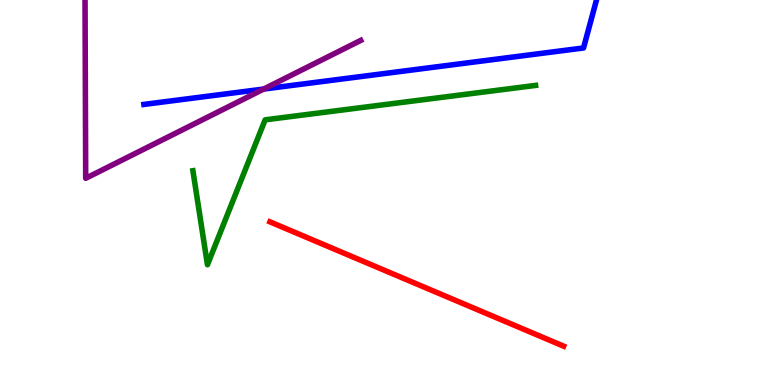[{'lines': ['blue', 'red'], 'intersections': []}, {'lines': ['green', 'red'], 'intersections': []}, {'lines': ['purple', 'red'], 'intersections': []}, {'lines': ['blue', 'green'], 'intersections': []}, {'lines': ['blue', 'purple'], 'intersections': [{'x': 3.4, 'y': 7.69}]}, {'lines': ['green', 'purple'], 'intersections': []}]